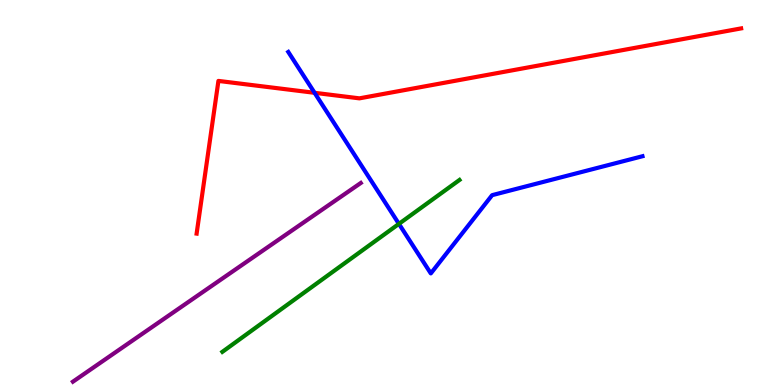[{'lines': ['blue', 'red'], 'intersections': [{'x': 4.06, 'y': 7.59}]}, {'lines': ['green', 'red'], 'intersections': []}, {'lines': ['purple', 'red'], 'intersections': []}, {'lines': ['blue', 'green'], 'intersections': [{'x': 5.15, 'y': 4.19}]}, {'lines': ['blue', 'purple'], 'intersections': []}, {'lines': ['green', 'purple'], 'intersections': []}]